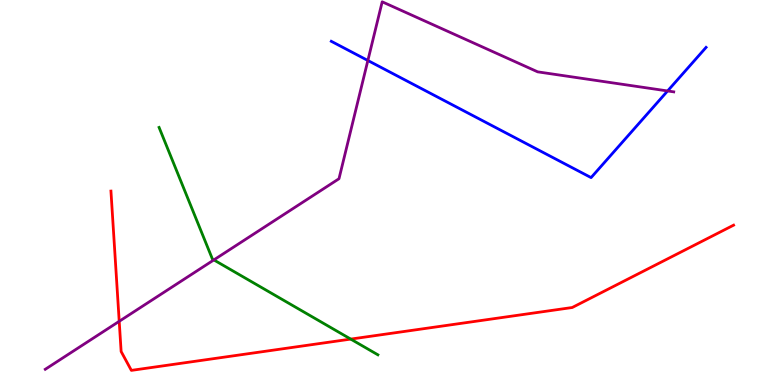[{'lines': ['blue', 'red'], 'intersections': []}, {'lines': ['green', 'red'], 'intersections': [{'x': 4.53, 'y': 1.19}]}, {'lines': ['purple', 'red'], 'intersections': [{'x': 1.54, 'y': 1.65}]}, {'lines': ['blue', 'green'], 'intersections': []}, {'lines': ['blue', 'purple'], 'intersections': [{'x': 4.75, 'y': 8.43}, {'x': 8.61, 'y': 7.64}]}, {'lines': ['green', 'purple'], 'intersections': [{'x': 2.76, 'y': 3.25}]}]